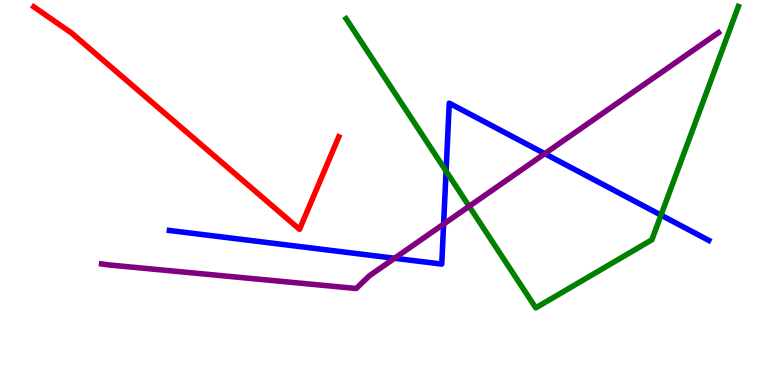[{'lines': ['blue', 'red'], 'intersections': []}, {'lines': ['green', 'red'], 'intersections': []}, {'lines': ['purple', 'red'], 'intersections': []}, {'lines': ['blue', 'green'], 'intersections': [{'x': 5.76, 'y': 5.56}, {'x': 8.53, 'y': 4.41}]}, {'lines': ['blue', 'purple'], 'intersections': [{'x': 5.09, 'y': 3.29}, {'x': 5.72, 'y': 4.18}, {'x': 7.03, 'y': 6.01}]}, {'lines': ['green', 'purple'], 'intersections': [{'x': 6.05, 'y': 4.64}]}]